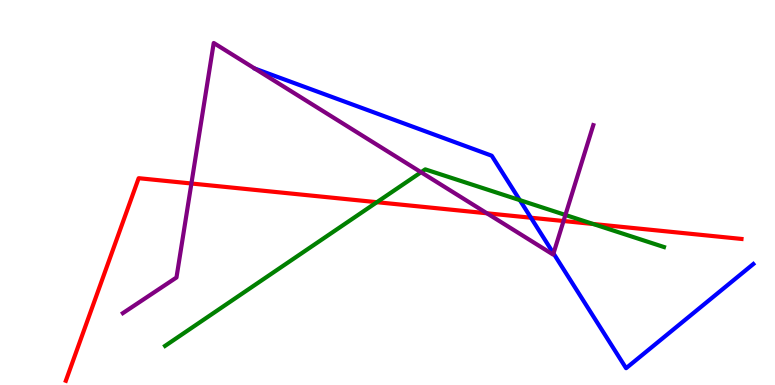[{'lines': ['blue', 'red'], 'intersections': [{'x': 6.85, 'y': 4.34}]}, {'lines': ['green', 'red'], 'intersections': [{'x': 4.86, 'y': 4.75}, {'x': 7.65, 'y': 4.18}]}, {'lines': ['purple', 'red'], 'intersections': [{'x': 2.47, 'y': 5.23}, {'x': 6.28, 'y': 4.46}, {'x': 7.27, 'y': 4.26}]}, {'lines': ['blue', 'green'], 'intersections': [{'x': 6.71, 'y': 4.8}]}, {'lines': ['blue', 'purple'], 'intersections': [{'x': 7.14, 'y': 3.42}]}, {'lines': ['green', 'purple'], 'intersections': [{'x': 5.43, 'y': 5.53}, {'x': 7.3, 'y': 4.42}]}]